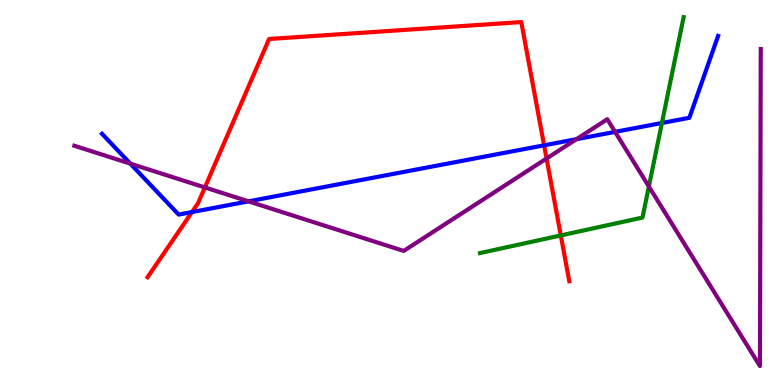[{'lines': ['blue', 'red'], 'intersections': [{'x': 2.48, 'y': 4.49}, {'x': 7.02, 'y': 6.23}]}, {'lines': ['green', 'red'], 'intersections': [{'x': 7.24, 'y': 3.89}]}, {'lines': ['purple', 'red'], 'intersections': [{'x': 2.64, 'y': 5.13}, {'x': 7.05, 'y': 5.88}]}, {'lines': ['blue', 'green'], 'intersections': [{'x': 8.54, 'y': 6.81}]}, {'lines': ['blue', 'purple'], 'intersections': [{'x': 1.68, 'y': 5.75}, {'x': 3.21, 'y': 4.77}, {'x': 7.44, 'y': 6.38}, {'x': 7.94, 'y': 6.57}]}, {'lines': ['green', 'purple'], 'intersections': [{'x': 8.37, 'y': 5.16}]}]